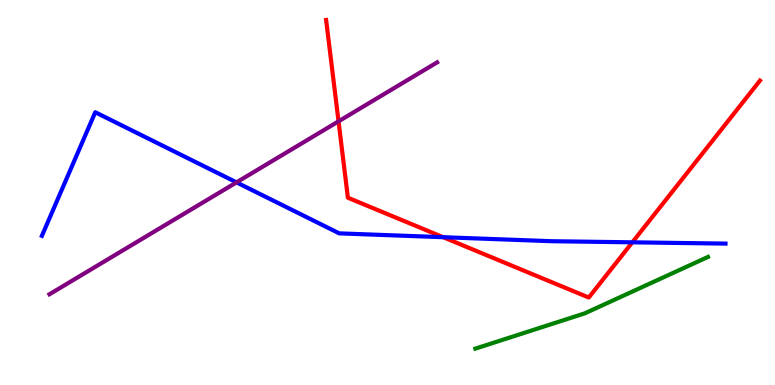[{'lines': ['blue', 'red'], 'intersections': [{'x': 5.72, 'y': 3.84}, {'x': 8.16, 'y': 3.71}]}, {'lines': ['green', 'red'], 'intersections': []}, {'lines': ['purple', 'red'], 'intersections': [{'x': 4.37, 'y': 6.85}]}, {'lines': ['blue', 'green'], 'intersections': []}, {'lines': ['blue', 'purple'], 'intersections': [{'x': 3.05, 'y': 5.26}]}, {'lines': ['green', 'purple'], 'intersections': []}]